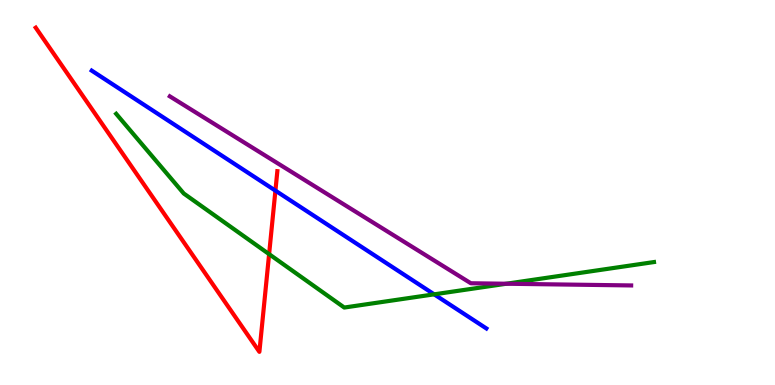[{'lines': ['blue', 'red'], 'intersections': [{'x': 3.55, 'y': 5.05}]}, {'lines': ['green', 'red'], 'intersections': [{'x': 3.47, 'y': 3.4}]}, {'lines': ['purple', 'red'], 'intersections': []}, {'lines': ['blue', 'green'], 'intersections': [{'x': 5.6, 'y': 2.35}]}, {'lines': ['blue', 'purple'], 'intersections': []}, {'lines': ['green', 'purple'], 'intersections': [{'x': 6.53, 'y': 2.63}]}]